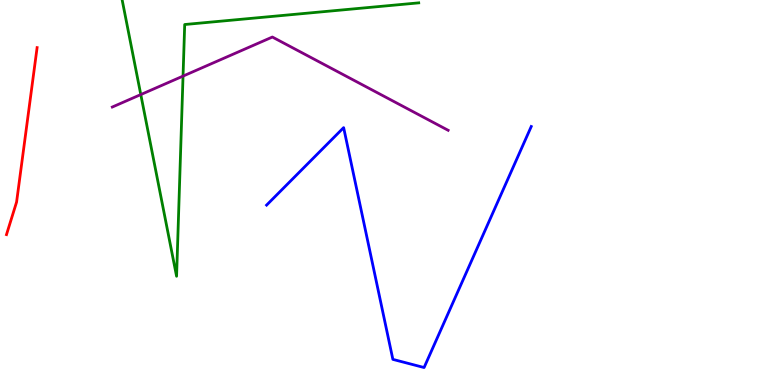[{'lines': ['blue', 'red'], 'intersections': []}, {'lines': ['green', 'red'], 'intersections': []}, {'lines': ['purple', 'red'], 'intersections': []}, {'lines': ['blue', 'green'], 'intersections': []}, {'lines': ['blue', 'purple'], 'intersections': []}, {'lines': ['green', 'purple'], 'intersections': [{'x': 1.82, 'y': 7.54}, {'x': 2.36, 'y': 8.02}]}]